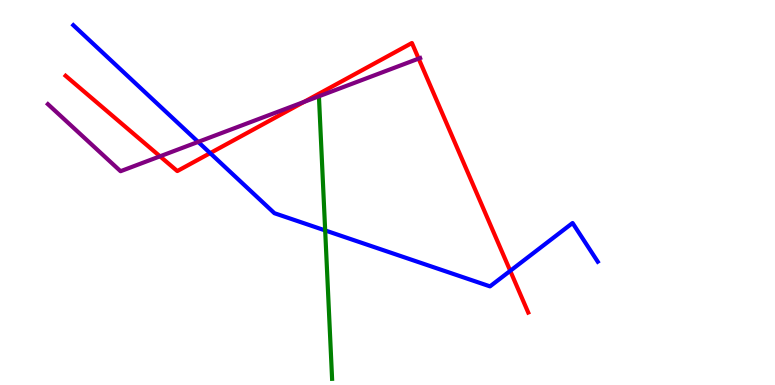[{'lines': ['blue', 'red'], 'intersections': [{'x': 2.71, 'y': 6.02}, {'x': 6.58, 'y': 2.97}]}, {'lines': ['green', 'red'], 'intersections': []}, {'lines': ['purple', 'red'], 'intersections': [{'x': 2.06, 'y': 5.94}, {'x': 3.92, 'y': 7.35}, {'x': 5.4, 'y': 8.48}]}, {'lines': ['blue', 'green'], 'intersections': [{'x': 4.2, 'y': 4.01}]}, {'lines': ['blue', 'purple'], 'intersections': [{'x': 2.56, 'y': 6.31}]}, {'lines': ['green', 'purple'], 'intersections': []}]